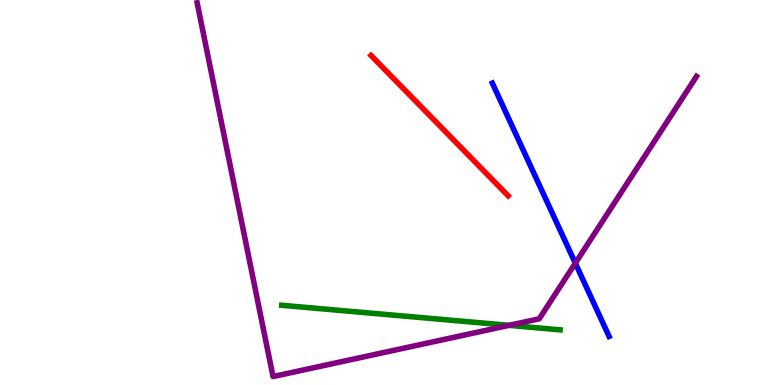[{'lines': ['blue', 'red'], 'intersections': []}, {'lines': ['green', 'red'], 'intersections': []}, {'lines': ['purple', 'red'], 'intersections': []}, {'lines': ['blue', 'green'], 'intersections': []}, {'lines': ['blue', 'purple'], 'intersections': [{'x': 7.42, 'y': 3.16}]}, {'lines': ['green', 'purple'], 'intersections': [{'x': 6.57, 'y': 1.55}]}]